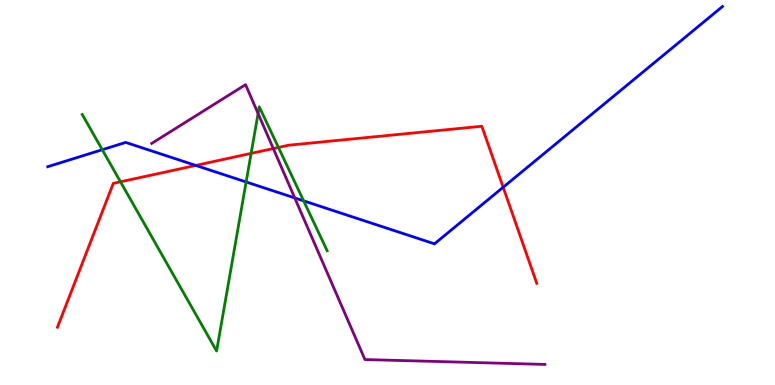[{'lines': ['blue', 'red'], 'intersections': [{'x': 2.53, 'y': 5.7}, {'x': 6.49, 'y': 5.14}]}, {'lines': ['green', 'red'], 'intersections': [{'x': 1.55, 'y': 5.28}, {'x': 3.24, 'y': 6.02}, {'x': 3.59, 'y': 6.17}]}, {'lines': ['purple', 'red'], 'intersections': [{'x': 3.53, 'y': 6.14}]}, {'lines': ['blue', 'green'], 'intersections': [{'x': 1.32, 'y': 6.11}, {'x': 3.18, 'y': 5.27}, {'x': 3.92, 'y': 4.78}]}, {'lines': ['blue', 'purple'], 'intersections': [{'x': 3.8, 'y': 4.86}]}, {'lines': ['green', 'purple'], 'intersections': [{'x': 3.33, 'y': 7.05}]}]